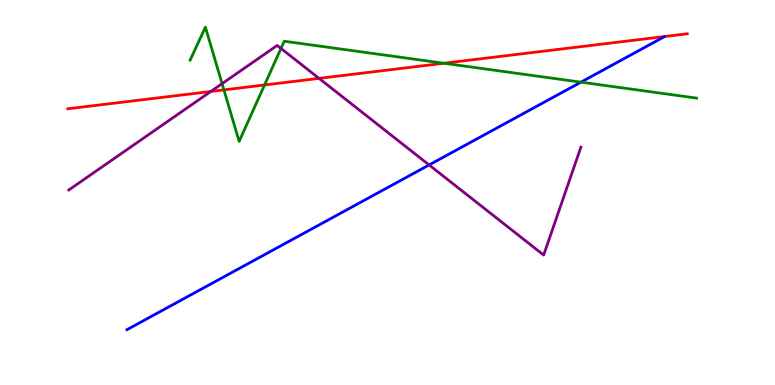[{'lines': ['blue', 'red'], 'intersections': []}, {'lines': ['green', 'red'], 'intersections': [{'x': 2.89, 'y': 7.67}, {'x': 3.41, 'y': 7.79}, {'x': 5.73, 'y': 8.36}]}, {'lines': ['purple', 'red'], 'intersections': [{'x': 2.72, 'y': 7.62}, {'x': 4.12, 'y': 7.96}]}, {'lines': ['blue', 'green'], 'intersections': [{'x': 7.5, 'y': 7.87}]}, {'lines': ['blue', 'purple'], 'intersections': [{'x': 5.54, 'y': 5.72}]}, {'lines': ['green', 'purple'], 'intersections': [{'x': 2.87, 'y': 7.83}, {'x': 3.63, 'y': 8.74}]}]